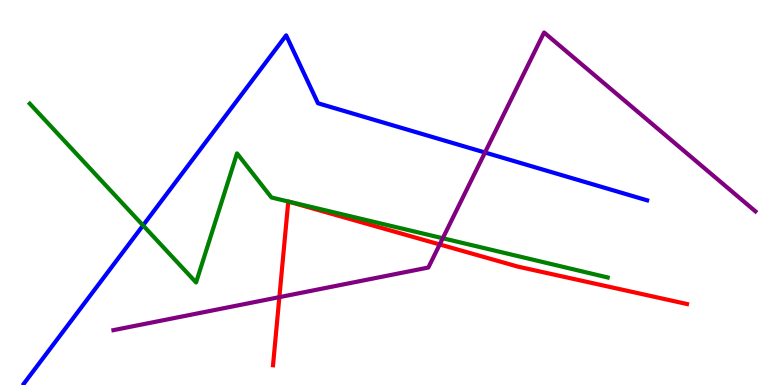[{'lines': ['blue', 'red'], 'intersections': []}, {'lines': ['green', 'red'], 'intersections': []}, {'lines': ['purple', 'red'], 'intersections': [{'x': 3.6, 'y': 2.28}, {'x': 5.67, 'y': 3.65}]}, {'lines': ['blue', 'green'], 'intersections': [{'x': 1.85, 'y': 4.15}]}, {'lines': ['blue', 'purple'], 'intersections': [{'x': 6.26, 'y': 6.04}]}, {'lines': ['green', 'purple'], 'intersections': [{'x': 5.71, 'y': 3.81}]}]